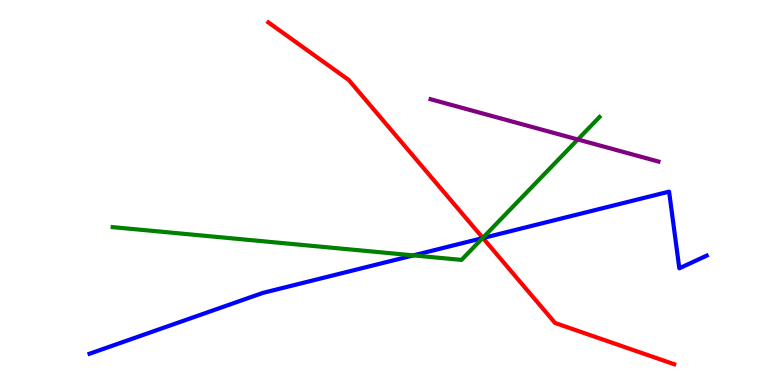[{'lines': ['blue', 'red'], 'intersections': [{'x': 6.23, 'y': 3.82}]}, {'lines': ['green', 'red'], 'intersections': [{'x': 6.23, 'y': 3.82}]}, {'lines': ['purple', 'red'], 'intersections': []}, {'lines': ['blue', 'green'], 'intersections': [{'x': 5.33, 'y': 3.37}, {'x': 6.23, 'y': 3.81}]}, {'lines': ['blue', 'purple'], 'intersections': []}, {'lines': ['green', 'purple'], 'intersections': [{'x': 7.46, 'y': 6.38}]}]